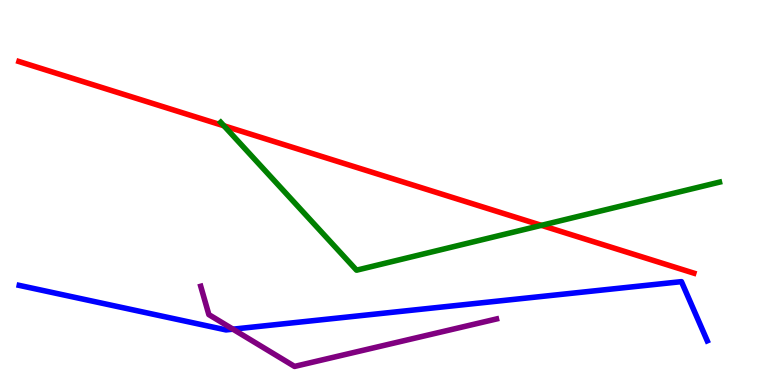[{'lines': ['blue', 'red'], 'intersections': []}, {'lines': ['green', 'red'], 'intersections': [{'x': 2.89, 'y': 6.73}, {'x': 6.99, 'y': 4.15}]}, {'lines': ['purple', 'red'], 'intersections': []}, {'lines': ['blue', 'green'], 'intersections': []}, {'lines': ['blue', 'purple'], 'intersections': [{'x': 3.01, 'y': 1.45}]}, {'lines': ['green', 'purple'], 'intersections': []}]